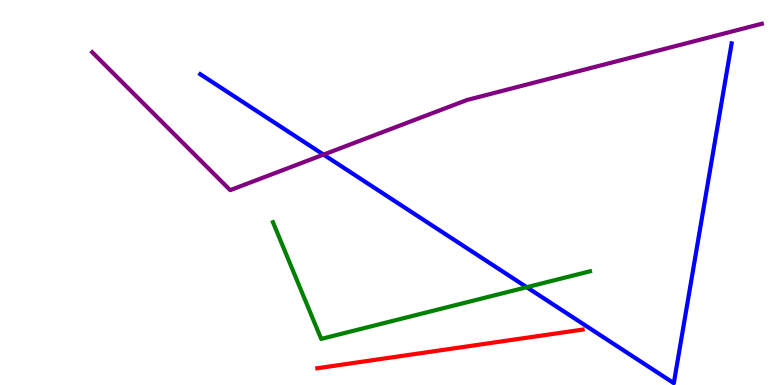[{'lines': ['blue', 'red'], 'intersections': []}, {'lines': ['green', 'red'], 'intersections': []}, {'lines': ['purple', 'red'], 'intersections': []}, {'lines': ['blue', 'green'], 'intersections': [{'x': 6.8, 'y': 2.54}]}, {'lines': ['blue', 'purple'], 'intersections': [{'x': 4.17, 'y': 5.98}]}, {'lines': ['green', 'purple'], 'intersections': []}]